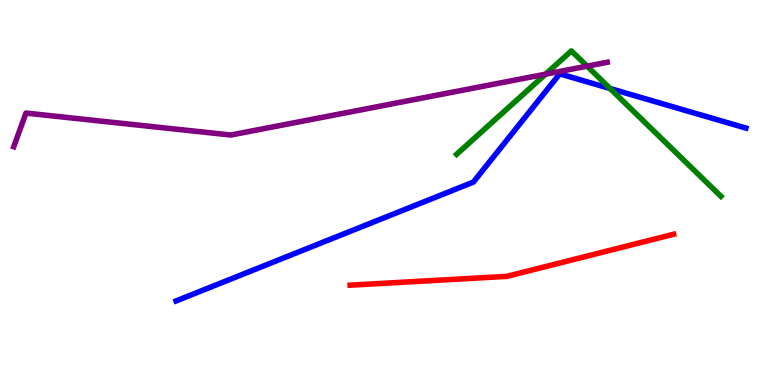[{'lines': ['blue', 'red'], 'intersections': []}, {'lines': ['green', 'red'], 'intersections': []}, {'lines': ['purple', 'red'], 'intersections': []}, {'lines': ['blue', 'green'], 'intersections': [{'x': 7.87, 'y': 7.7}]}, {'lines': ['blue', 'purple'], 'intersections': []}, {'lines': ['green', 'purple'], 'intersections': [{'x': 7.04, 'y': 8.07}, {'x': 7.58, 'y': 8.28}]}]